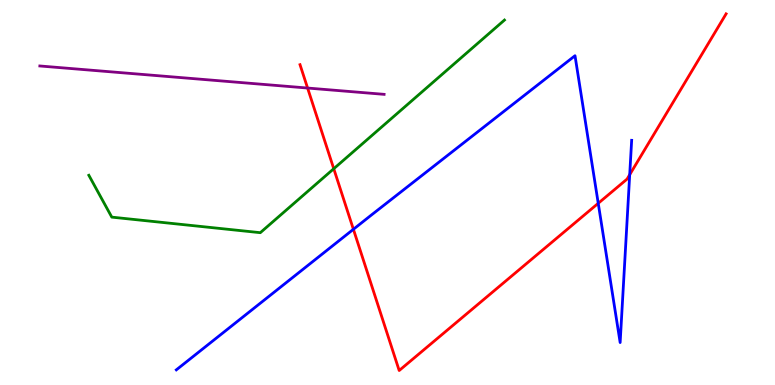[{'lines': ['blue', 'red'], 'intersections': [{'x': 4.56, 'y': 4.04}, {'x': 7.72, 'y': 4.72}, {'x': 8.13, 'y': 5.46}]}, {'lines': ['green', 'red'], 'intersections': [{'x': 4.31, 'y': 5.62}]}, {'lines': ['purple', 'red'], 'intersections': [{'x': 3.97, 'y': 7.71}]}, {'lines': ['blue', 'green'], 'intersections': []}, {'lines': ['blue', 'purple'], 'intersections': []}, {'lines': ['green', 'purple'], 'intersections': []}]